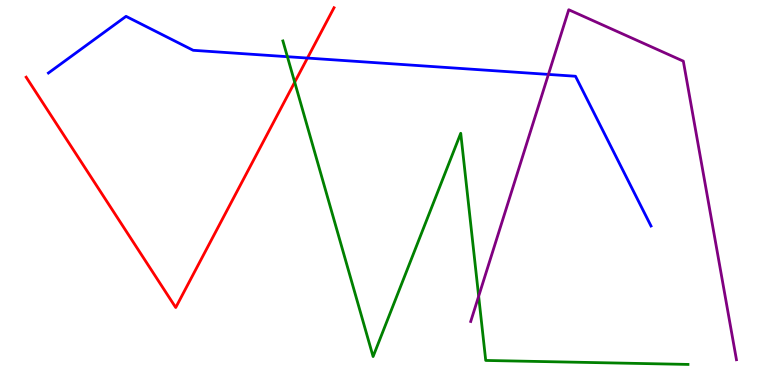[{'lines': ['blue', 'red'], 'intersections': [{'x': 3.97, 'y': 8.49}]}, {'lines': ['green', 'red'], 'intersections': [{'x': 3.8, 'y': 7.86}]}, {'lines': ['purple', 'red'], 'intersections': []}, {'lines': ['blue', 'green'], 'intersections': [{'x': 3.71, 'y': 8.53}]}, {'lines': ['blue', 'purple'], 'intersections': [{'x': 7.08, 'y': 8.07}]}, {'lines': ['green', 'purple'], 'intersections': [{'x': 6.18, 'y': 2.31}]}]